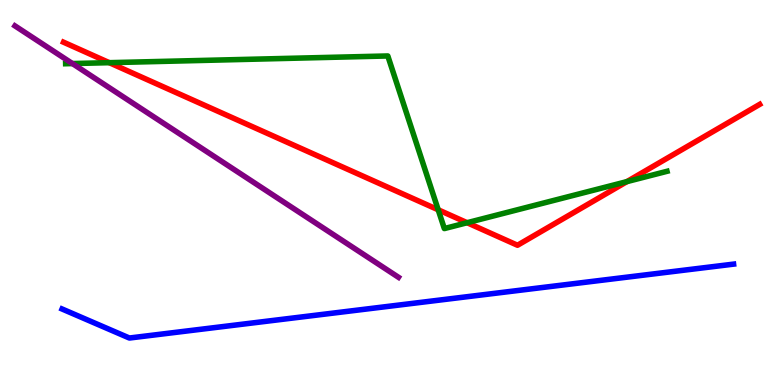[{'lines': ['blue', 'red'], 'intersections': []}, {'lines': ['green', 'red'], 'intersections': [{'x': 1.41, 'y': 8.37}, {'x': 5.65, 'y': 4.55}, {'x': 6.03, 'y': 4.22}, {'x': 8.09, 'y': 5.28}]}, {'lines': ['purple', 'red'], 'intersections': []}, {'lines': ['blue', 'green'], 'intersections': []}, {'lines': ['blue', 'purple'], 'intersections': []}, {'lines': ['green', 'purple'], 'intersections': [{'x': 0.935, 'y': 8.35}]}]